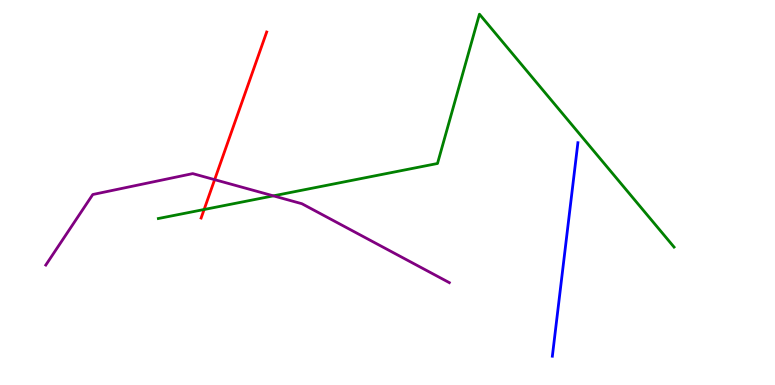[{'lines': ['blue', 'red'], 'intersections': []}, {'lines': ['green', 'red'], 'intersections': [{'x': 2.63, 'y': 4.56}]}, {'lines': ['purple', 'red'], 'intersections': [{'x': 2.77, 'y': 5.33}]}, {'lines': ['blue', 'green'], 'intersections': []}, {'lines': ['blue', 'purple'], 'intersections': []}, {'lines': ['green', 'purple'], 'intersections': [{'x': 3.53, 'y': 4.91}]}]